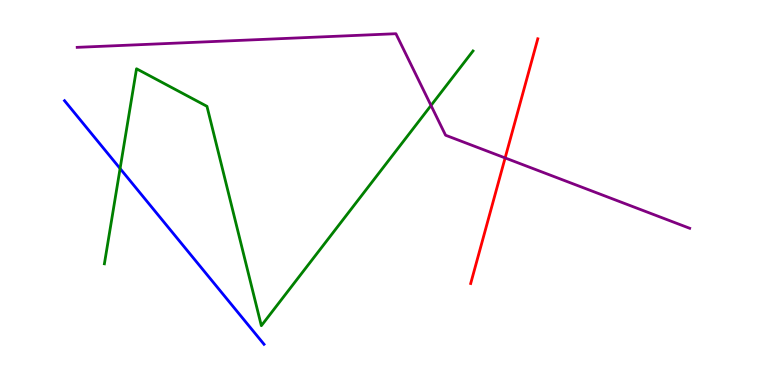[{'lines': ['blue', 'red'], 'intersections': []}, {'lines': ['green', 'red'], 'intersections': []}, {'lines': ['purple', 'red'], 'intersections': [{'x': 6.52, 'y': 5.9}]}, {'lines': ['blue', 'green'], 'intersections': [{'x': 1.55, 'y': 5.62}]}, {'lines': ['blue', 'purple'], 'intersections': []}, {'lines': ['green', 'purple'], 'intersections': [{'x': 5.56, 'y': 7.26}]}]